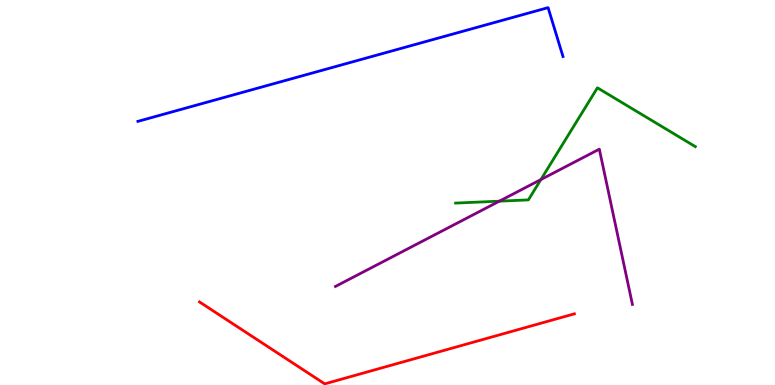[{'lines': ['blue', 'red'], 'intersections': []}, {'lines': ['green', 'red'], 'intersections': []}, {'lines': ['purple', 'red'], 'intersections': []}, {'lines': ['blue', 'green'], 'intersections': []}, {'lines': ['blue', 'purple'], 'intersections': []}, {'lines': ['green', 'purple'], 'intersections': [{'x': 6.44, 'y': 4.77}, {'x': 6.98, 'y': 5.34}]}]